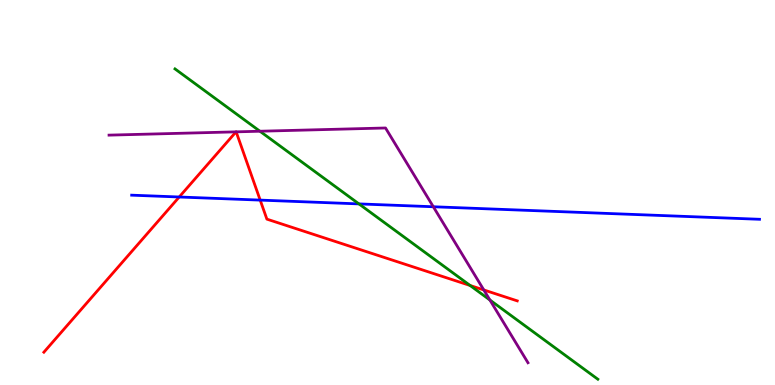[{'lines': ['blue', 'red'], 'intersections': [{'x': 2.31, 'y': 4.88}, {'x': 3.36, 'y': 4.8}]}, {'lines': ['green', 'red'], 'intersections': [{'x': 6.07, 'y': 2.58}]}, {'lines': ['purple', 'red'], 'intersections': [{'x': 3.05, 'y': 6.58}, {'x': 3.05, 'y': 6.58}, {'x': 6.24, 'y': 2.47}]}, {'lines': ['blue', 'green'], 'intersections': [{'x': 4.63, 'y': 4.7}]}, {'lines': ['blue', 'purple'], 'intersections': [{'x': 5.59, 'y': 4.63}]}, {'lines': ['green', 'purple'], 'intersections': [{'x': 3.35, 'y': 6.59}, {'x': 6.32, 'y': 2.21}]}]